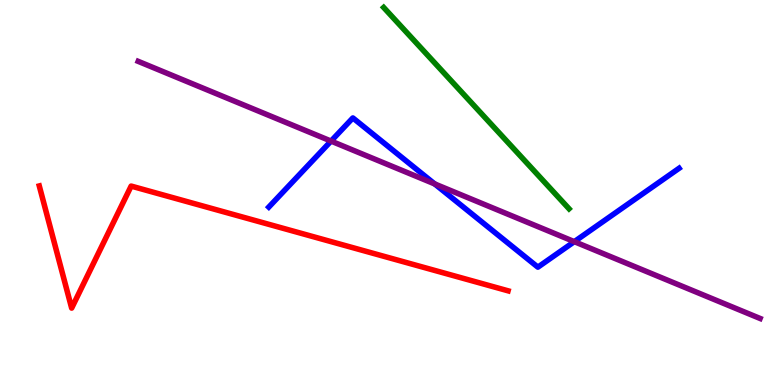[{'lines': ['blue', 'red'], 'intersections': []}, {'lines': ['green', 'red'], 'intersections': []}, {'lines': ['purple', 'red'], 'intersections': []}, {'lines': ['blue', 'green'], 'intersections': []}, {'lines': ['blue', 'purple'], 'intersections': [{'x': 4.27, 'y': 6.34}, {'x': 5.61, 'y': 5.22}, {'x': 7.41, 'y': 3.72}]}, {'lines': ['green', 'purple'], 'intersections': []}]